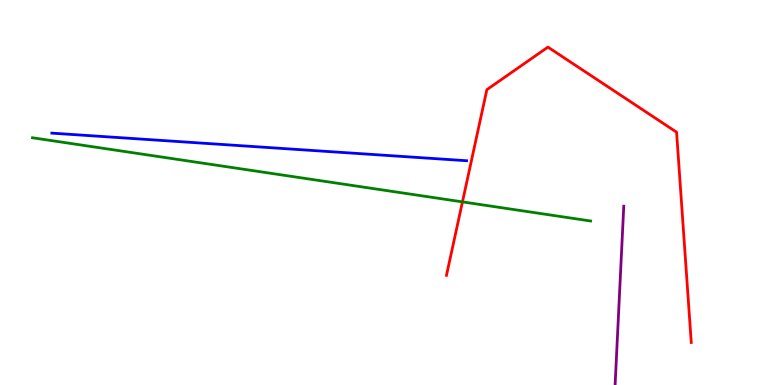[{'lines': ['blue', 'red'], 'intersections': []}, {'lines': ['green', 'red'], 'intersections': [{'x': 5.97, 'y': 4.76}]}, {'lines': ['purple', 'red'], 'intersections': []}, {'lines': ['blue', 'green'], 'intersections': []}, {'lines': ['blue', 'purple'], 'intersections': []}, {'lines': ['green', 'purple'], 'intersections': []}]